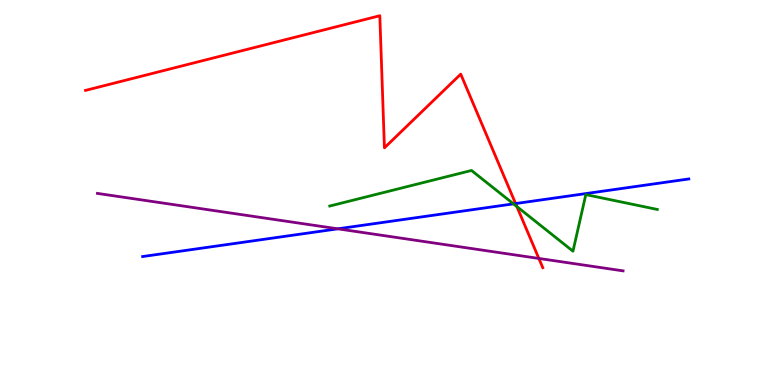[{'lines': ['blue', 'red'], 'intersections': [{'x': 6.65, 'y': 4.71}]}, {'lines': ['green', 'red'], 'intersections': [{'x': 6.67, 'y': 4.64}]}, {'lines': ['purple', 'red'], 'intersections': [{'x': 6.95, 'y': 3.29}]}, {'lines': ['blue', 'green'], 'intersections': [{'x': 6.63, 'y': 4.7}]}, {'lines': ['blue', 'purple'], 'intersections': [{'x': 4.36, 'y': 4.06}]}, {'lines': ['green', 'purple'], 'intersections': []}]